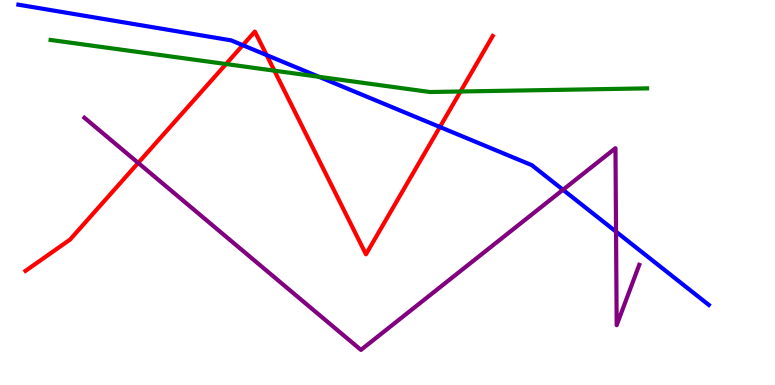[{'lines': ['blue', 'red'], 'intersections': [{'x': 3.13, 'y': 8.83}, {'x': 3.44, 'y': 8.57}, {'x': 5.68, 'y': 6.7}]}, {'lines': ['green', 'red'], 'intersections': [{'x': 2.92, 'y': 8.34}, {'x': 3.54, 'y': 8.16}, {'x': 5.94, 'y': 7.62}]}, {'lines': ['purple', 'red'], 'intersections': [{'x': 1.78, 'y': 5.77}]}, {'lines': ['blue', 'green'], 'intersections': [{'x': 4.11, 'y': 8.01}]}, {'lines': ['blue', 'purple'], 'intersections': [{'x': 7.26, 'y': 5.07}, {'x': 7.95, 'y': 3.98}]}, {'lines': ['green', 'purple'], 'intersections': []}]